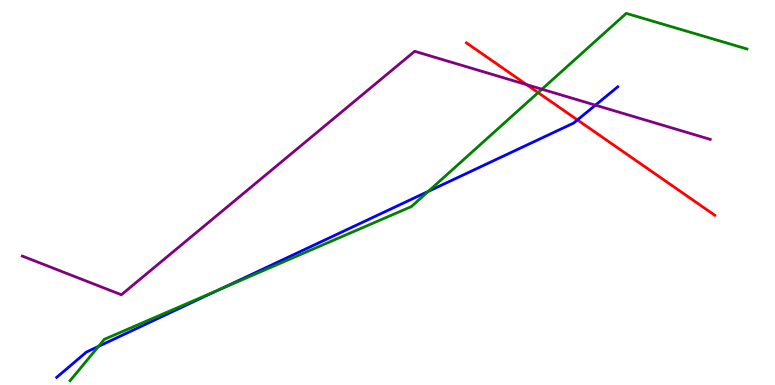[{'lines': ['blue', 'red'], 'intersections': [{'x': 7.45, 'y': 6.89}]}, {'lines': ['green', 'red'], 'intersections': [{'x': 6.94, 'y': 7.59}]}, {'lines': ['purple', 'red'], 'intersections': [{'x': 6.8, 'y': 7.8}]}, {'lines': ['blue', 'green'], 'intersections': [{'x': 1.27, 'y': 1.0}, {'x': 2.82, 'y': 2.47}, {'x': 5.53, 'y': 5.03}]}, {'lines': ['blue', 'purple'], 'intersections': [{'x': 7.68, 'y': 7.27}]}, {'lines': ['green', 'purple'], 'intersections': [{'x': 6.99, 'y': 7.68}]}]